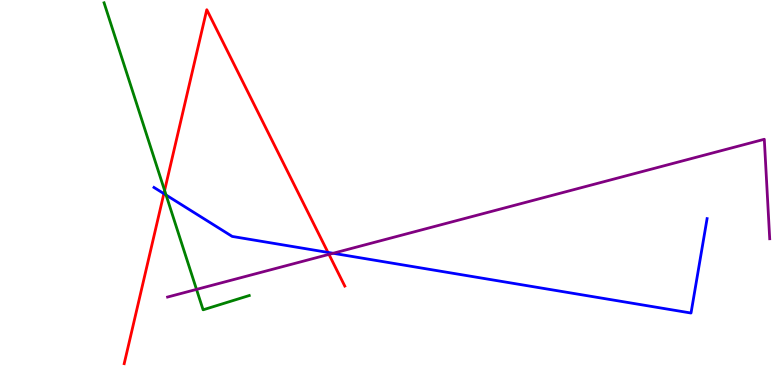[{'lines': ['blue', 'red'], 'intersections': [{'x': 2.11, 'y': 4.97}, {'x': 4.23, 'y': 3.44}]}, {'lines': ['green', 'red'], 'intersections': [{'x': 2.12, 'y': 5.05}]}, {'lines': ['purple', 'red'], 'intersections': [{'x': 4.24, 'y': 3.39}]}, {'lines': ['blue', 'green'], 'intersections': [{'x': 2.14, 'y': 4.93}]}, {'lines': ['blue', 'purple'], 'intersections': [{'x': 4.3, 'y': 3.42}]}, {'lines': ['green', 'purple'], 'intersections': [{'x': 2.54, 'y': 2.48}]}]